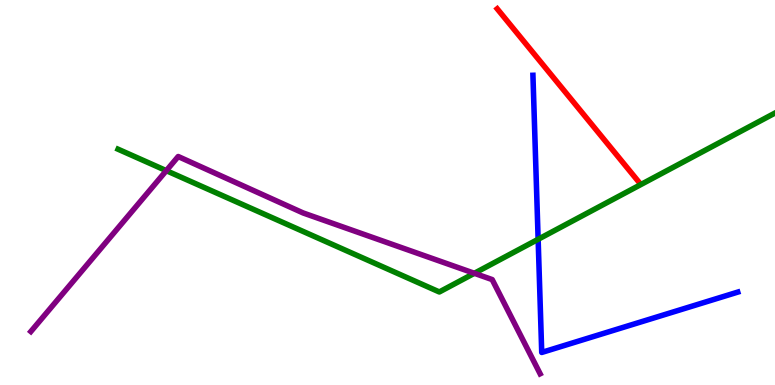[{'lines': ['blue', 'red'], 'intersections': []}, {'lines': ['green', 'red'], 'intersections': []}, {'lines': ['purple', 'red'], 'intersections': []}, {'lines': ['blue', 'green'], 'intersections': [{'x': 6.94, 'y': 3.78}]}, {'lines': ['blue', 'purple'], 'intersections': []}, {'lines': ['green', 'purple'], 'intersections': [{'x': 2.15, 'y': 5.57}, {'x': 6.12, 'y': 2.9}]}]